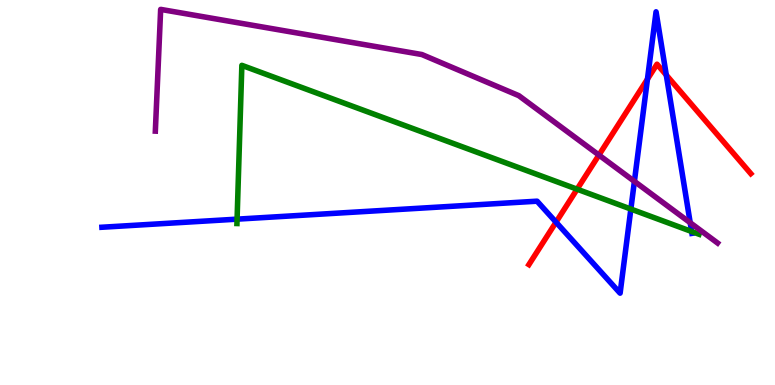[{'lines': ['blue', 'red'], 'intersections': [{'x': 7.17, 'y': 4.23}, {'x': 8.35, 'y': 7.94}, {'x': 8.6, 'y': 8.05}]}, {'lines': ['green', 'red'], 'intersections': [{'x': 7.45, 'y': 5.09}]}, {'lines': ['purple', 'red'], 'intersections': [{'x': 7.73, 'y': 5.97}]}, {'lines': ['blue', 'green'], 'intersections': [{'x': 3.06, 'y': 4.31}, {'x': 8.14, 'y': 4.57}, {'x': 8.92, 'y': 3.99}]}, {'lines': ['blue', 'purple'], 'intersections': [{'x': 8.19, 'y': 5.29}, {'x': 8.91, 'y': 4.21}]}, {'lines': ['green', 'purple'], 'intersections': []}]